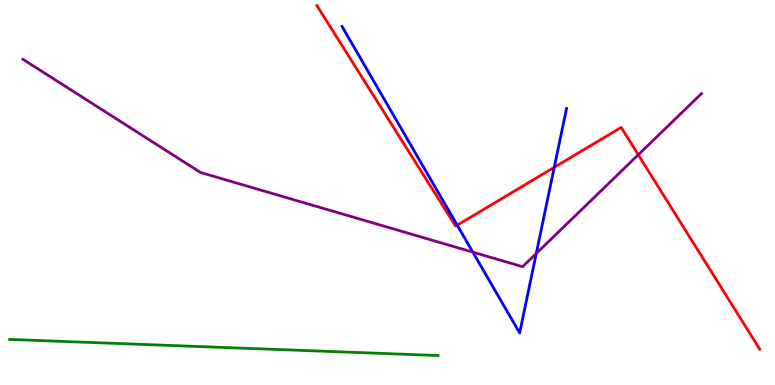[{'lines': ['blue', 'red'], 'intersections': [{'x': 5.9, 'y': 4.15}, {'x': 7.15, 'y': 5.65}]}, {'lines': ['green', 'red'], 'intersections': []}, {'lines': ['purple', 'red'], 'intersections': [{'x': 8.24, 'y': 5.98}]}, {'lines': ['blue', 'green'], 'intersections': []}, {'lines': ['blue', 'purple'], 'intersections': [{'x': 6.1, 'y': 3.45}, {'x': 6.92, 'y': 3.42}]}, {'lines': ['green', 'purple'], 'intersections': []}]